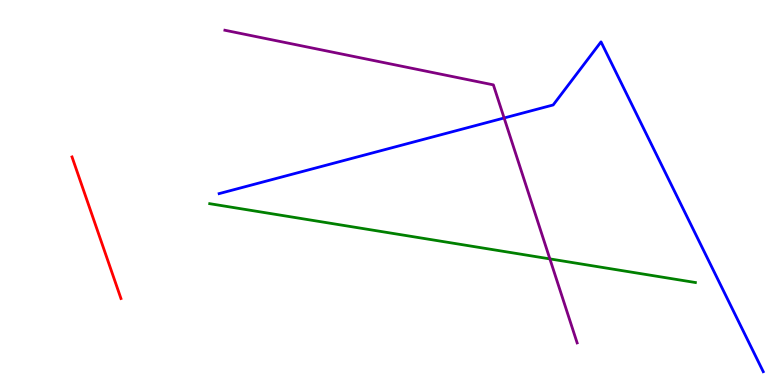[{'lines': ['blue', 'red'], 'intersections': []}, {'lines': ['green', 'red'], 'intersections': []}, {'lines': ['purple', 'red'], 'intersections': []}, {'lines': ['blue', 'green'], 'intersections': []}, {'lines': ['blue', 'purple'], 'intersections': [{'x': 6.5, 'y': 6.94}]}, {'lines': ['green', 'purple'], 'intersections': [{'x': 7.1, 'y': 3.28}]}]